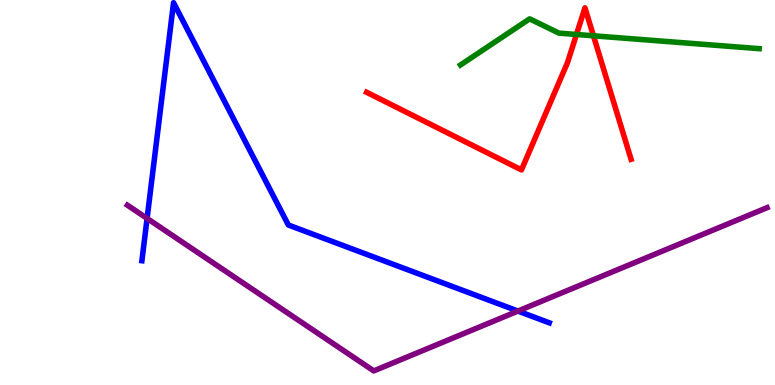[{'lines': ['blue', 'red'], 'intersections': []}, {'lines': ['green', 'red'], 'intersections': [{'x': 7.44, 'y': 9.1}, {'x': 7.66, 'y': 9.07}]}, {'lines': ['purple', 'red'], 'intersections': []}, {'lines': ['blue', 'green'], 'intersections': []}, {'lines': ['blue', 'purple'], 'intersections': [{'x': 1.9, 'y': 4.33}, {'x': 6.68, 'y': 1.92}]}, {'lines': ['green', 'purple'], 'intersections': []}]